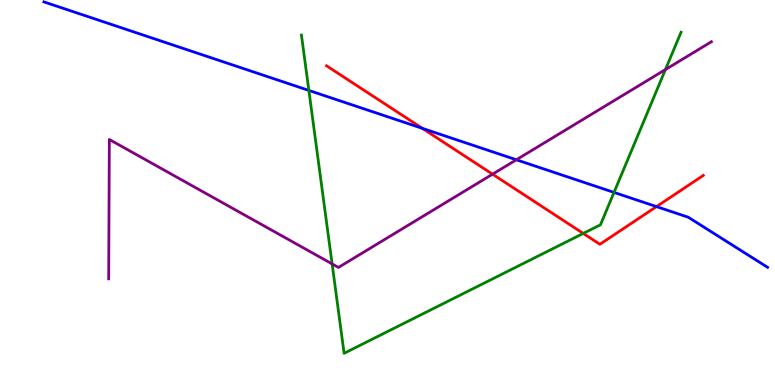[{'lines': ['blue', 'red'], 'intersections': [{'x': 5.45, 'y': 6.67}, {'x': 8.47, 'y': 4.63}]}, {'lines': ['green', 'red'], 'intersections': [{'x': 7.53, 'y': 3.94}]}, {'lines': ['purple', 'red'], 'intersections': [{'x': 6.36, 'y': 5.48}]}, {'lines': ['blue', 'green'], 'intersections': [{'x': 3.99, 'y': 7.65}, {'x': 7.92, 'y': 5.0}]}, {'lines': ['blue', 'purple'], 'intersections': [{'x': 6.66, 'y': 5.85}]}, {'lines': ['green', 'purple'], 'intersections': [{'x': 4.29, 'y': 3.15}, {'x': 8.59, 'y': 8.19}]}]